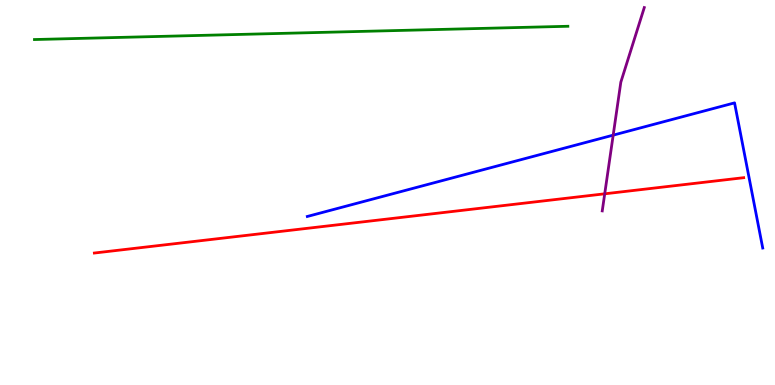[{'lines': ['blue', 'red'], 'intersections': []}, {'lines': ['green', 'red'], 'intersections': []}, {'lines': ['purple', 'red'], 'intersections': [{'x': 7.8, 'y': 4.97}]}, {'lines': ['blue', 'green'], 'intersections': []}, {'lines': ['blue', 'purple'], 'intersections': [{'x': 7.91, 'y': 6.49}]}, {'lines': ['green', 'purple'], 'intersections': []}]